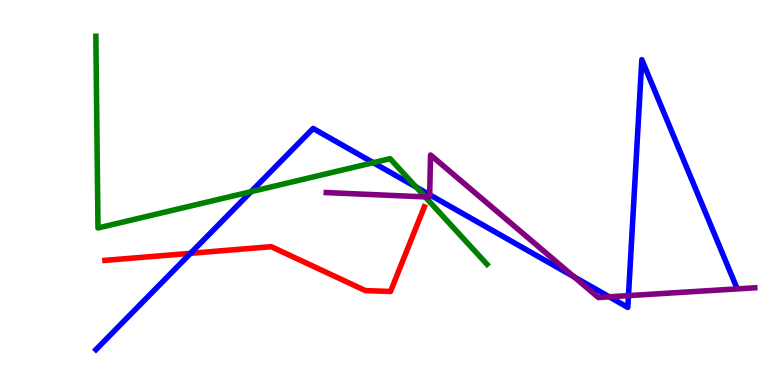[{'lines': ['blue', 'red'], 'intersections': [{'x': 2.46, 'y': 3.42}]}, {'lines': ['green', 'red'], 'intersections': []}, {'lines': ['purple', 'red'], 'intersections': []}, {'lines': ['blue', 'green'], 'intersections': [{'x': 3.24, 'y': 5.02}, {'x': 4.82, 'y': 5.77}, {'x': 5.37, 'y': 5.14}]}, {'lines': ['blue', 'purple'], 'intersections': [{'x': 5.54, 'y': 4.94}, {'x': 7.41, 'y': 2.81}, {'x': 7.86, 'y': 2.29}, {'x': 8.11, 'y': 2.32}]}, {'lines': ['green', 'purple'], 'intersections': [{'x': 5.49, 'y': 4.89}]}]